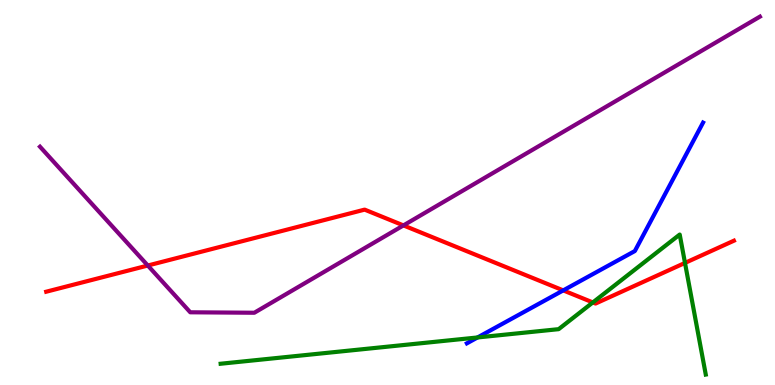[{'lines': ['blue', 'red'], 'intersections': [{'x': 7.27, 'y': 2.46}]}, {'lines': ['green', 'red'], 'intersections': [{'x': 7.65, 'y': 2.14}, {'x': 8.84, 'y': 3.17}]}, {'lines': ['purple', 'red'], 'intersections': [{'x': 1.91, 'y': 3.1}, {'x': 5.21, 'y': 4.15}]}, {'lines': ['blue', 'green'], 'intersections': [{'x': 6.16, 'y': 1.23}]}, {'lines': ['blue', 'purple'], 'intersections': []}, {'lines': ['green', 'purple'], 'intersections': []}]